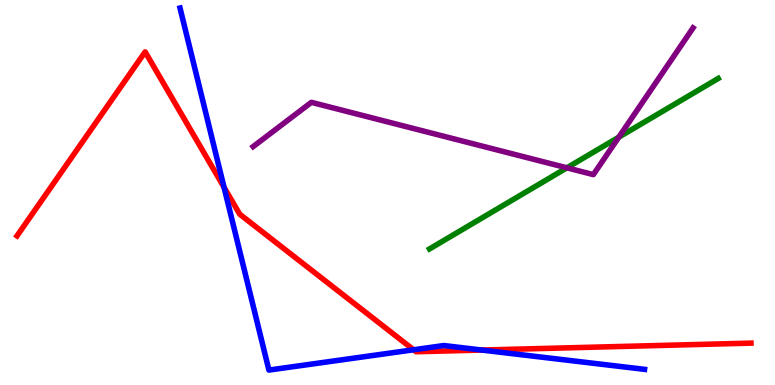[{'lines': ['blue', 'red'], 'intersections': [{'x': 2.89, 'y': 5.14}, {'x': 5.34, 'y': 0.915}, {'x': 6.22, 'y': 0.908}]}, {'lines': ['green', 'red'], 'intersections': []}, {'lines': ['purple', 'red'], 'intersections': []}, {'lines': ['blue', 'green'], 'intersections': []}, {'lines': ['blue', 'purple'], 'intersections': []}, {'lines': ['green', 'purple'], 'intersections': [{'x': 7.31, 'y': 5.64}, {'x': 7.98, 'y': 6.44}]}]